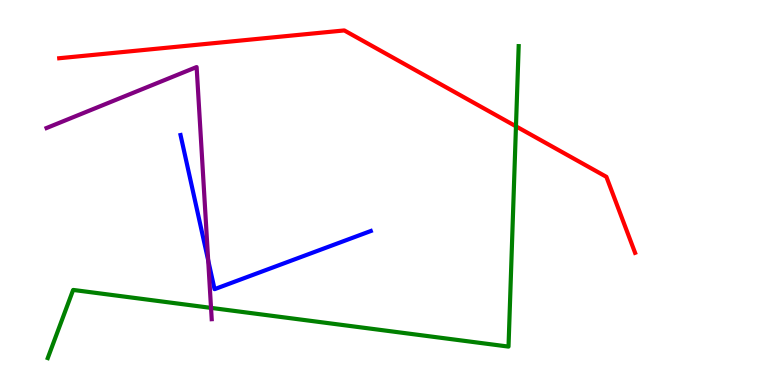[{'lines': ['blue', 'red'], 'intersections': []}, {'lines': ['green', 'red'], 'intersections': [{'x': 6.66, 'y': 6.72}]}, {'lines': ['purple', 'red'], 'intersections': []}, {'lines': ['blue', 'green'], 'intersections': []}, {'lines': ['blue', 'purple'], 'intersections': [{'x': 2.69, 'y': 3.24}]}, {'lines': ['green', 'purple'], 'intersections': [{'x': 2.72, 'y': 2.0}]}]